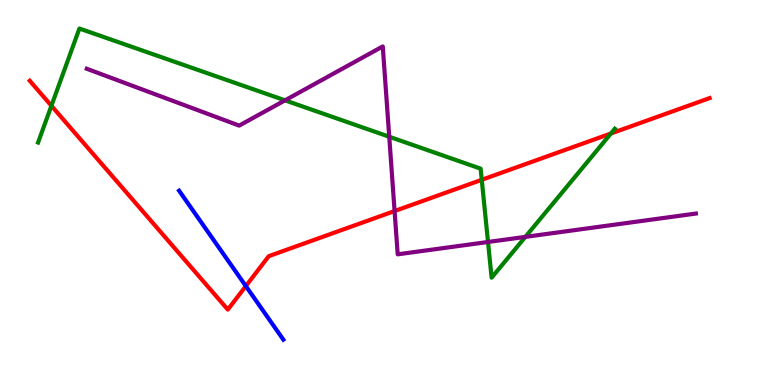[{'lines': ['blue', 'red'], 'intersections': [{'x': 3.17, 'y': 2.57}]}, {'lines': ['green', 'red'], 'intersections': [{'x': 0.663, 'y': 7.25}, {'x': 6.22, 'y': 5.33}, {'x': 7.88, 'y': 6.53}]}, {'lines': ['purple', 'red'], 'intersections': [{'x': 5.09, 'y': 4.52}]}, {'lines': ['blue', 'green'], 'intersections': []}, {'lines': ['blue', 'purple'], 'intersections': []}, {'lines': ['green', 'purple'], 'intersections': [{'x': 3.68, 'y': 7.39}, {'x': 5.02, 'y': 6.45}, {'x': 6.3, 'y': 3.71}, {'x': 6.78, 'y': 3.85}]}]